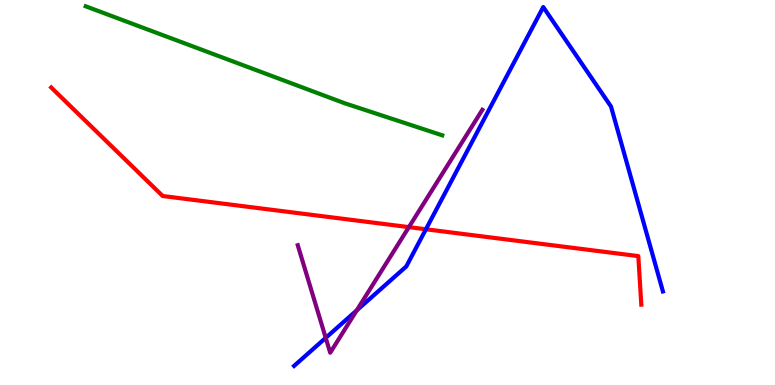[{'lines': ['blue', 'red'], 'intersections': [{'x': 5.5, 'y': 4.04}]}, {'lines': ['green', 'red'], 'intersections': []}, {'lines': ['purple', 'red'], 'intersections': [{'x': 5.28, 'y': 4.1}]}, {'lines': ['blue', 'green'], 'intersections': []}, {'lines': ['blue', 'purple'], 'intersections': [{'x': 4.2, 'y': 1.22}, {'x': 4.6, 'y': 1.94}]}, {'lines': ['green', 'purple'], 'intersections': []}]